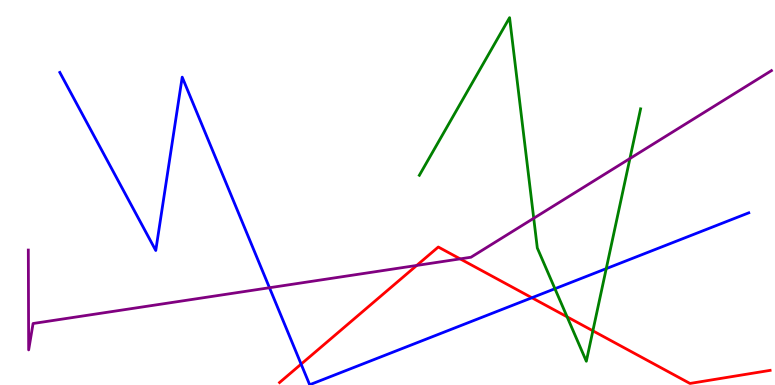[{'lines': ['blue', 'red'], 'intersections': [{'x': 3.89, 'y': 0.542}, {'x': 6.86, 'y': 2.27}]}, {'lines': ['green', 'red'], 'intersections': [{'x': 7.32, 'y': 1.77}, {'x': 7.65, 'y': 1.41}]}, {'lines': ['purple', 'red'], 'intersections': [{'x': 5.38, 'y': 3.11}, {'x': 5.94, 'y': 3.28}]}, {'lines': ['blue', 'green'], 'intersections': [{'x': 7.16, 'y': 2.5}, {'x': 7.82, 'y': 3.02}]}, {'lines': ['blue', 'purple'], 'intersections': [{'x': 3.48, 'y': 2.53}]}, {'lines': ['green', 'purple'], 'intersections': [{'x': 6.89, 'y': 4.33}, {'x': 8.13, 'y': 5.88}]}]